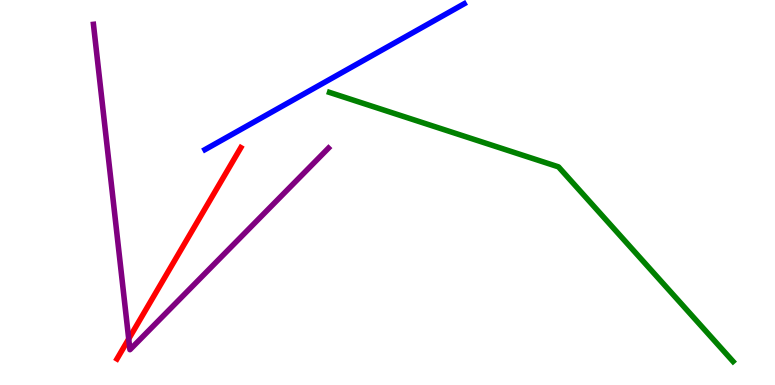[{'lines': ['blue', 'red'], 'intersections': []}, {'lines': ['green', 'red'], 'intersections': []}, {'lines': ['purple', 'red'], 'intersections': [{'x': 1.66, 'y': 1.2}]}, {'lines': ['blue', 'green'], 'intersections': []}, {'lines': ['blue', 'purple'], 'intersections': []}, {'lines': ['green', 'purple'], 'intersections': []}]